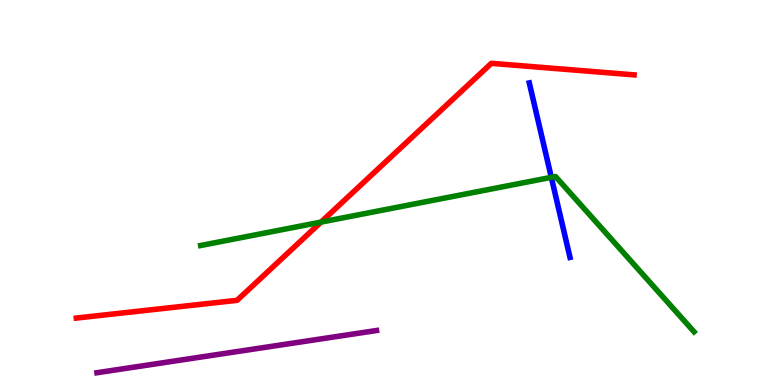[{'lines': ['blue', 'red'], 'intersections': []}, {'lines': ['green', 'red'], 'intersections': [{'x': 4.14, 'y': 4.23}]}, {'lines': ['purple', 'red'], 'intersections': []}, {'lines': ['blue', 'green'], 'intersections': [{'x': 7.11, 'y': 5.39}]}, {'lines': ['blue', 'purple'], 'intersections': []}, {'lines': ['green', 'purple'], 'intersections': []}]